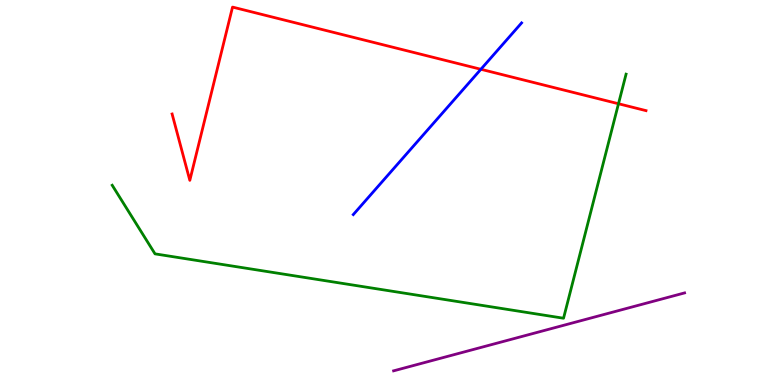[{'lines': ['blue', 'red'], 'intersections': [{'x': 6.2, 'y': 8.2}]}, {'lines': ['green', 'red'], 'intersections': [{'x': 7.98, 'y': 7.31}]}, {'lines': ['purple', 'red'], 'intersections': []}, {'lines': ['blue', 'green'], 'intersections': []}, {'lines': ['blue', 'purple'], 'intersections': []}, {'lines': ['green', 'purple'], 'intersections': []}]